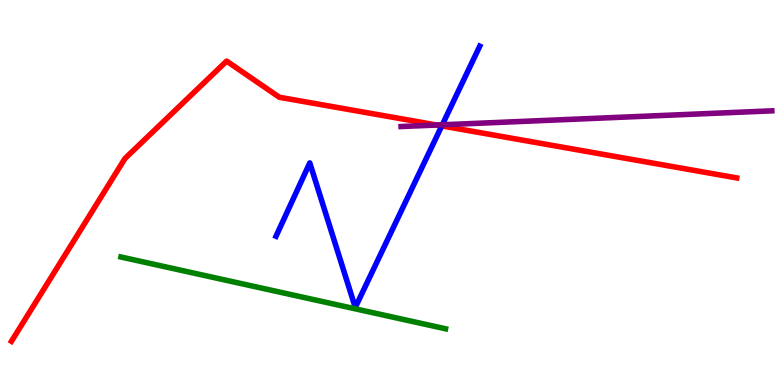[{'lines': ['blue', 'red'], 'intersections': [{'x': 5.7, 'y': 6.73}]}, {'lines': ['green', 'red'], 'intersections': []}, {'lines': ['purple', 'red'], 'intersections': [{'x': 5.64, 'y': 6.75}]}, {'lines': ['blue', 'green'], 'intersections': []}, {'lines': ['blue', 'purple'], 'intersections': [{'x': 5.71, 'y': 6.76}]}, {'lines': ['green', 'purple'], 'intersections': []}]